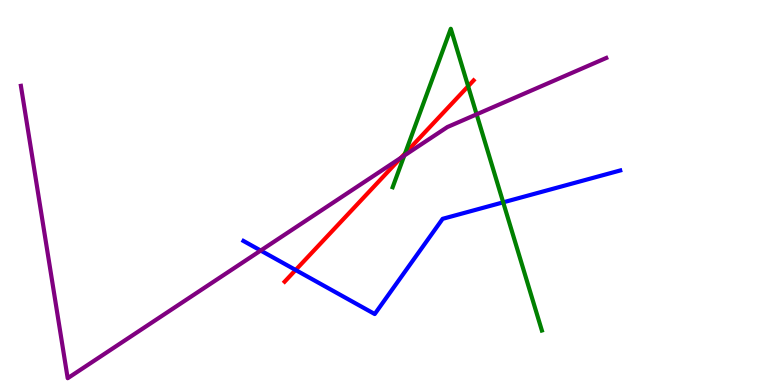[{'lines': ['blue', 'red'], 'intersections': [{'x': 3.81, 'y': 2.99}]}, {'lines': ['green', 'red'], 'intersections': [{'x': 5.23, 'y': 6.01}, {'x': 6.04, 'y': 7.76}]}, {'lines': ['purple', 'red'], 'intersections': [{'x': 5.17, 'y': 5.9}]}, {'lines': ['blue', 'green'], 'intersections': [{'x': 6.49, 'y': 4.74}]}, {'lines': ['blue', 'purple'], 'intersections': [{'x': 3.36, 'y': 3.49}]}, {'lines': ['green', 'purple'], 'intersections': [{'x': 5.22, 'y': 5.96}, {'x': 6.15, 'y': 7.03}]}]